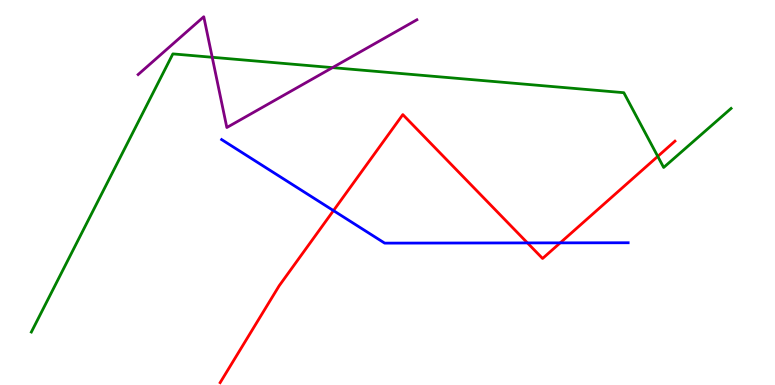[{'lines': ['blue', 'red'], 'intersections': [{'x': 4.3, 'y': 4.53}, {'x': 6.81, 'y': 3.69}, {'x': 7.23, 'y': 3.69}]}, {'lines': ['green', 'red'], 'intersections': [{'x': 8.49, 'y': 5.94}]}, {'lines': ['purple', 'red'], 'intersections': []}, {'lines': ['blue', 'green'], 'intersections': []}, {'lines': ['blue', 'purple'], 'intersections': []}, {'lines': ['green', 'purple'], 'intersections': [{'x': 2.74, 'y': 8.51}, {'x': 4.29, 'y': 8.24}]}]